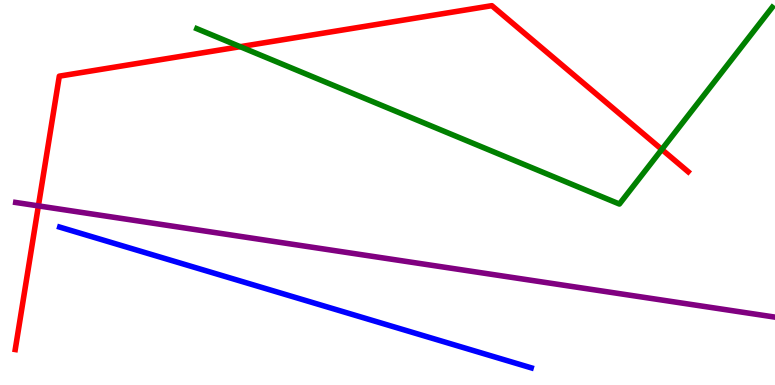[{'lines': ['blue', 'red'], 'intersections': []}, {'lines': ['green', 'red'], 'intersections': [{'x': 3.1, 'y': 8.79}, {'x': 8.54, 'y': 6.12}]}, {'lines': ['purple', 'red'], 'intersections': [{'x': 0.495, 'y': 4.65}]}, {'lines': ['blue', 'green'], 'intersections': []}, {'lines': ['blue', 'purple'], 'intersections': []}, {'lines': ['green', 'purple'], 'intersections': []}]